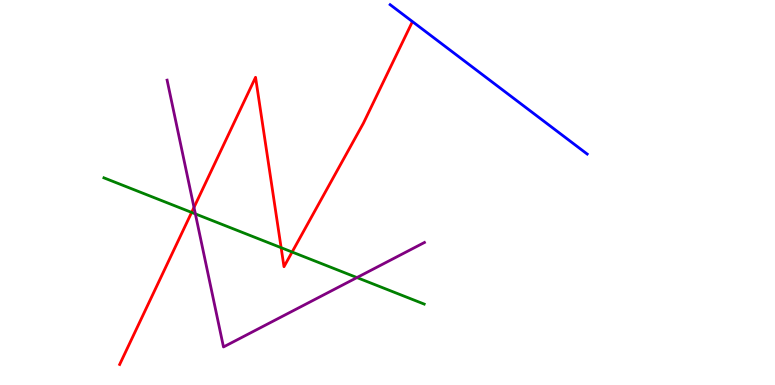[{'lines': ['blue', 'red'], 'intersections': []}, {'lines': ['green', 'red'], 'intersections': [{'x': 2.47, 'y': 4.48}, {'x': 3.63, 'y': 3.57}, {'x': 3.77, 'y': 3.45}]}, {'lines': ['purple', 'red'], 'intersections': [{'x': 2.5, 'y': 4.61}]}, {'lines': ['blue', 'green'], 'intersections': []}, {'lines': ['blue', 'purple'], 'intersections': []}, {'lines': ['green', 'purple'], 'intersections': [{'x': 2.52, 'y': 4.44}, {'x': 4.61, 'y': 2.79}]}]